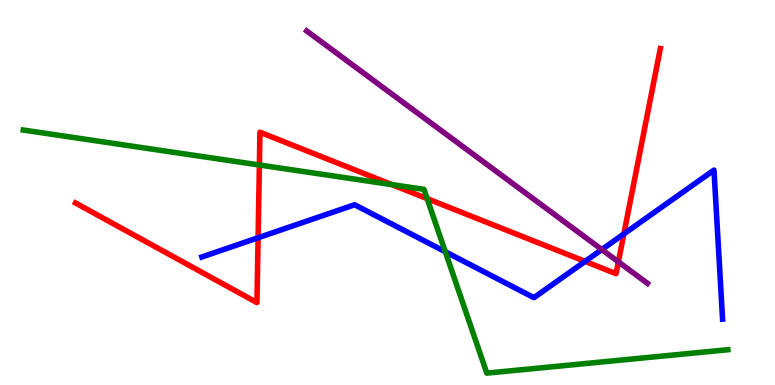[{'lines': ['blue', 'red'], 'intersections': [{'x': 3.33, 'y': 3.82}, {'x': 7.55, 'y': 3.21}, {'x': 8.05, 'y': 3.92}]}, {'lines': ['green', 'red'], 'intersections': [{'x': 3.35, 'y': 5.71}, {'x': 5.06, 'y': 5.2}, {'x': 5.51, 'y': 4.84}]}, {'lines': ['purple', 'red'], 'intersections': [{'x': 7.98, 'y': 3.2}]}, {'lines': ['blue', 'green'], 'intersections': [{'x': 5.75, 'y': 3.46}]}, {'lines': ['blue', 'purple'], 'intersections': [{'x': 7.77, 'y': 3.52}]}, {'lines': ['green', 'purple'], 'intersections': []}]